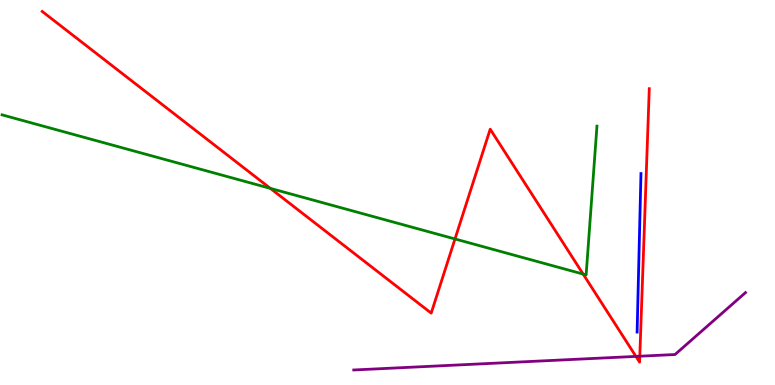[{'lines': ['blue', 'red'], 'intersections': []}, {'lines': ['green', 'red'], 'intersections': [{'x': 3.49, 'y': 5.11}, {'x': 5.87, 'y': 3.79}, {'x': 7.52, 'y': 2.88}]}, {'lines': ['purple', 'red'], 'intersections': [{'x': 8.21, 'y': 0.743}, {'x': 8.26, 'y': 0.748}]}, {'lines': ['blue', 'green'], 'intersections': []}, {'lines': ['blue', 'purple'], 'intersections': []}, {'lines': ['green', 'purple'], 'intersections': []}]